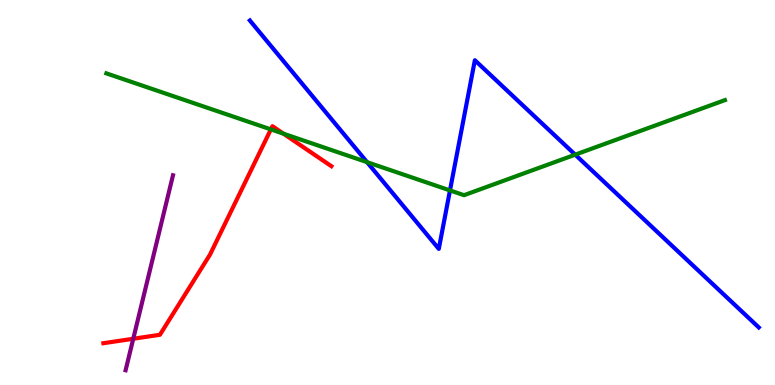[{'lines': ['blue', 'red'], 'intersections': []}, {'lines': ['green', 'red'], 'intersections': [{'x': 3.5, 'y': 6.64}, {'x': 3.66, 'y': 6.53}]}, {'lines': ['purple', 'red'], 'intersections': [{'x': 1.72, 'y': 1.2}]}, {'lines': ['blue', 'green'], 'intersections': [{'x': 4.74, 'y': 5.79}, {'x': 5.81, 'y': 5.05}, {'x': 7.42, 'y': 5.98}]}, {'lines': ['blue', 'purple'], 'intersections': []}, {'lines': ['green', 'purple'], 'intersections': []}]